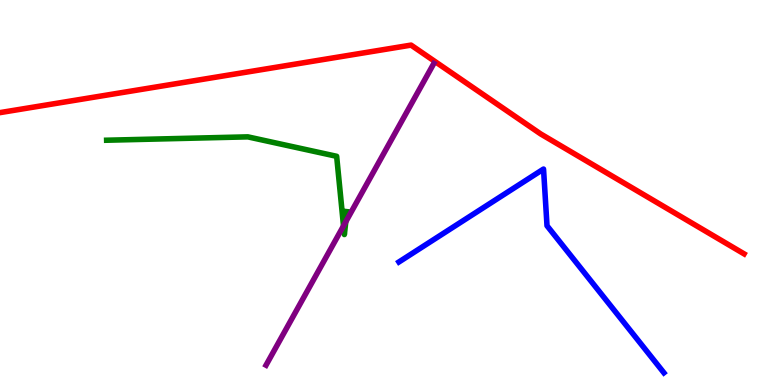[{'lines': ['blue', 'red'], 'intersections': []}, {'lines': ['green', 'red'], 'intersections': []}, {'lines': ['purple', 'red'], 'intersections': []}, {'lines': ['blue', 'green'], 'intersections': []}, {'lines': ['blue', 'purple'], 'intersections': []}, {'lines': ['green', 'purple'], 'intersections': [{'x': 4.43, 'y': 4.13}, {'x': 4.46, 'y': 4.24}]}]